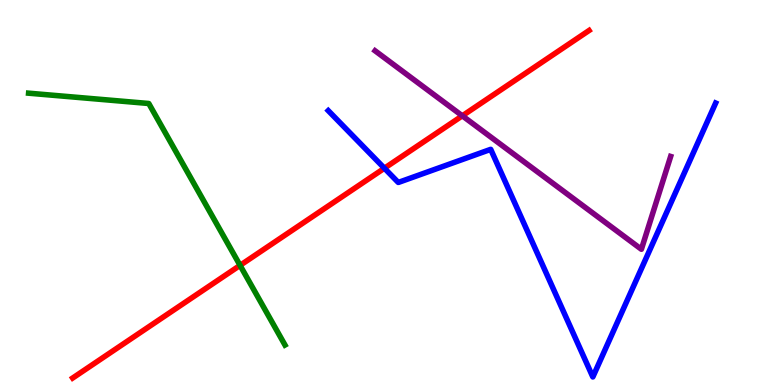[{'lines': ['blue', 'red'], 'intersections': [{'x': 4.96, 'y': 5.63}]}, {'lines': ['green', 'red'], 'intersections': [{'x': 3.1, 'y': 3.11}]}, {'lines': ['purple', 'red'], 'intersections': [{'x': 5.97, 'y': 6.99}]}, {'lines': ['blue', 'green'], 'intersections': []}, {'lines': ['blue', 'purple'], 'intersections': []}, {'lines': ['green', 'purple'], 'intersections': []}]